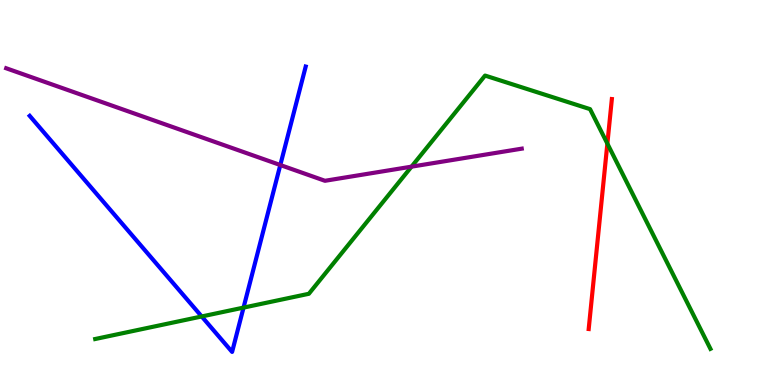[{'lines': ['blue', 'red'], 'intersections': []}, {'lines': ['green', 'red'], 'intersections': [{'x': 7.84, 'y': 6.27}]}, {'lines': ['purple', 'red'], 'intersections': []}, {'lines': ['blue', 'green'], 'intersections': [{'x': 2.6, 'y': 1.78}, {'x': 3.14, 'y': 2.01}]}, {'lines': ['blue', 'purple'], 'intersections': [{'x': 3.62, 'y': 5.71}]}, {'lines': ['green', 'purple'], 'intersections': [{'x': 5.31, 'y': 5.67}]}]